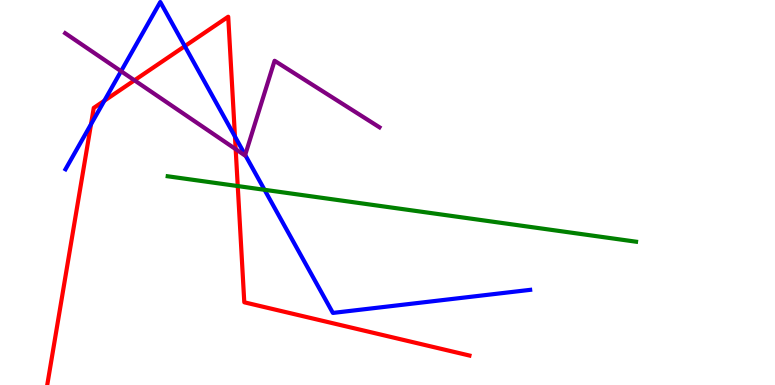[{'lines': ['blue', 'red'], 'intersections': [{'x': 1.17, 'y': 6.77}, {'x': 1.35, 'y': 7.38}, {'x': 2.38, 'y': 8.8}, {'x': 3.03, 'y': 6.45}]}, {'lines': ['green', 'red'], 'intersections': [{'x': 3.07, 'y': 5.17}]}, {'lines': ['purple', 'red'], 'intersections': [{'x': 1.73, 'y': 7.91}, {'x': 3.04, 'y': 6.13}]}, {'lines': ['blue', 'green'], 'intersections': [{'x': 3.41, 'y': 5.07}]}, {'lines': ['blue', 'purple'], 'intersections': [{'x': 1.56, 'y': 8.15}, {'x': 3.16, 'y': 5.98}]}, {'lines': ['green', 'purple'], 'intersections': []}]